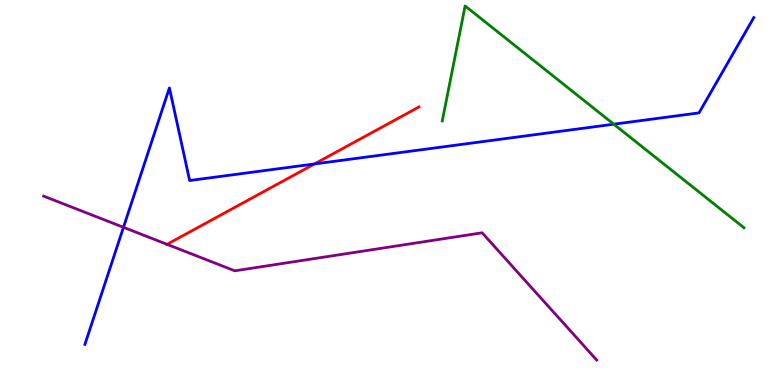[{'lines': ['blue', 'red'], 'intersections': [{'x': 4.06, 'y': 5.74}]}, {'lines': ['green', 'red'], 'intersections': []}, {'lines': ['purple', 'red'], 'intersections': [{'x': 2.16, 'y': 3.65}]}, {'lines': ['blue', 'green'], 'intersections': [{'x': 7.92, 'y': 6.77}]}, {'lines': ['blue', 'purple'], 'intersections': [{'x': 1.59, 'y': 4.1}]}, {'lines': ['green', 'purple'], 'intersections': []}]